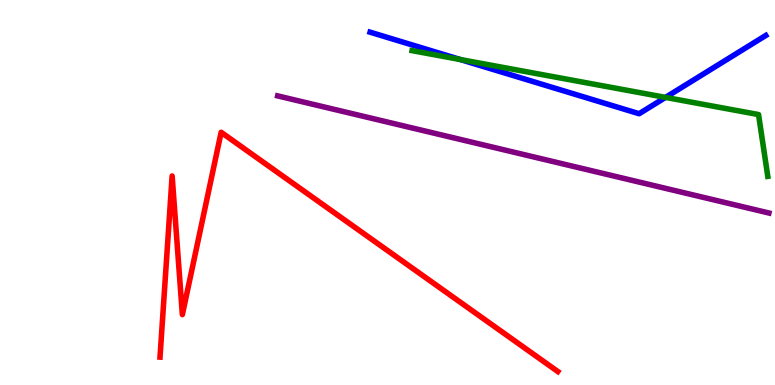[{'lines': ['blue', 'red'], 'intersections': []}, {'lines': ['green', 'red'], 'intersections': []}, {'lines': ['purple', 'red'], 'intersections': []}, {'lines': ['blue', 'green'], 'intersections': [{'x': 5.94, 'y': 8.45}, {'x': 8.59, 'y': 7.47}]}, {'lines': ['blue', 'purple'], 'intersections': []}, {'lines': ['green', 'purple'], 'intersections': []}]